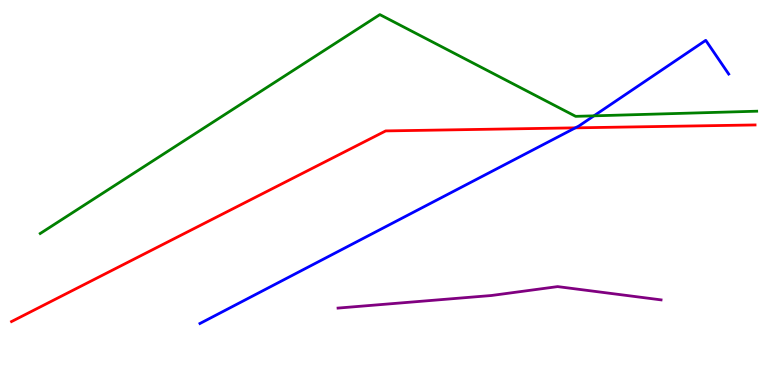[{'lines': ['blue', 'red'], 'intersections': [{'x': 7.42, 'y': 6.68}]}, {'lines': ['green', 'red'], 'intersections': []}, {'lines': ['purple', 'red'], 'intersections': []}, {'lines': ['blue', 'green'], 'intersections': [{'x': 7.66, 'y': 6.99}]}, {'lines': ['blue', 'purple'], 'intersections': []}, {'lines': ['green', 'purple'], 'intersections': []}]